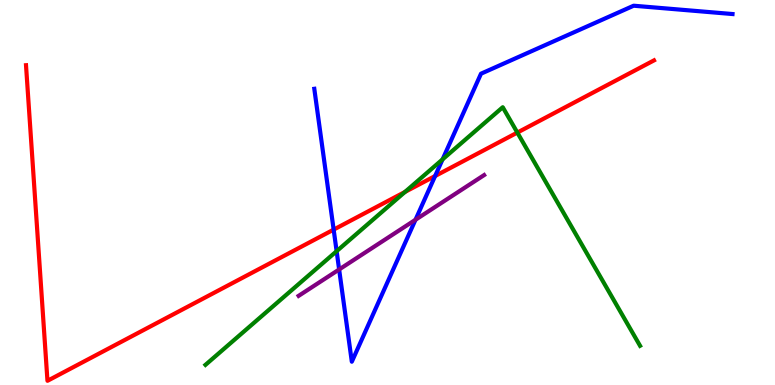[{'lines': ['blue', 'red'], 'intersections': [{'x': 4.31, 'y': 4.04}, {'x': 5.61, 'y': 5.43}]}, {'lines': ['green', 'red'], 'intersections': [{'x': 5.23, 'y': 5.01}, {'x': 6.68, 'y': 6.56}]}, {'lines': ['purple', 'red'], 'intersections': []}, {'lines': ['blue', 'green'], 'intersections': [{'x': 4.34, 'y': 3.48}, {'x': 5.71, 'y': 5.86}]}, {'lines': ['blue', 'purple'], 'intersections': [{'x': 4.38, 'y': 3.0}, {'x': 5.36, 'y': 4.29}]}, {'lines': ['green', 'purple'], 'intersections': []}]